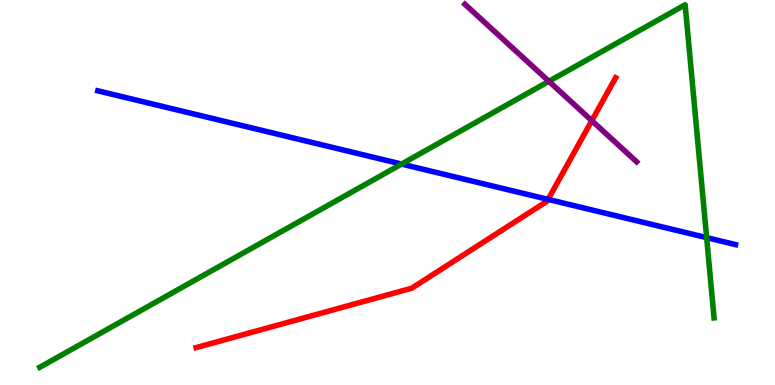[{'lines': ['blue', 'red'], 'intersections': [{'x': 7.07, 'y': 4.82}]}, {'lines': ['green', 'red'], 'intersections': []}, {'lines': ['purple', 'red'], 'intersections': [{'x': 7.64, 'y': 6.87}]}, {'lines': ['blue', 'green'], 'intersections': [{'x': 5.18, 'y': 5.74}, {'x': 9.12, 'y': 3.83}]}, {'lines': ['blue', 'purple'], 'intersections': []}, {'lines': ['green', 'purple'], 'intersections': [{'x': 7.08, 'y': 7.89}]}]